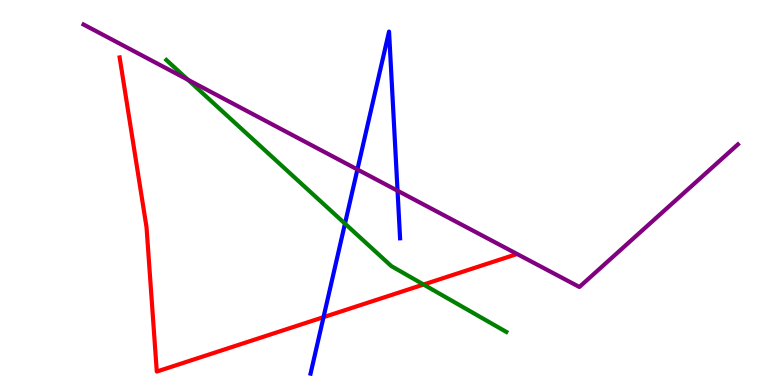[{'lines': ['blue', 'red'], 'intersections': [{'x': 4.17, 'y': 1.76}]}, {'lines': ['green', 'red'], 'intersections': [{'x': 5.47, 'y': 2.61}]}, {'lines': ['purple', 'red'], 'intersections': []}, {'lines': ['blue', 'green'], 'intersections': [{'x': 4.45, 'y': 4.19}]}, {'lines': ['blue', 'purple'], 'intersections': [{'x': 4.61, 'y': 5.6}, {'x': 5.13, 'y': 5.05}]}, {'lines': ['green', 'purple'], 'intersections': [{'x': 2.43, 'y': 7.93}]}]